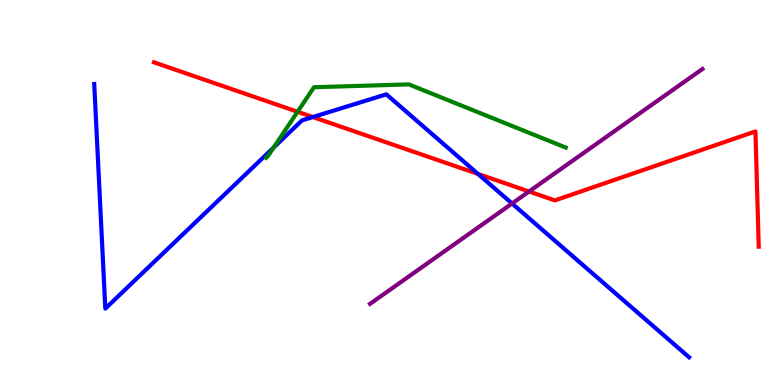[{'lines': ['blue', 'red'], 'intersections': [{'x': 4.04, 'y': 6.96}, {'x': 6.17, 'y': 5.48}]}, {'lines': ['green', 'red'], 'intersections': [{'x': 3.84, 'y': 7.1}]}, {'lines': ['purple', 'red'], 'intersections': [{'x': 6.83, 'y': 5.03}]}, {'lines': ['blue', 'green'], 'intersections': [{'x': 3.53, 'y': 6.17}]}, {'lines': ['blue', 'purple'], 'intersections': [{'x': 6.61, 'y': 4.71}]}, {'lines': ['green', 'purple'], 'intersections': []}]